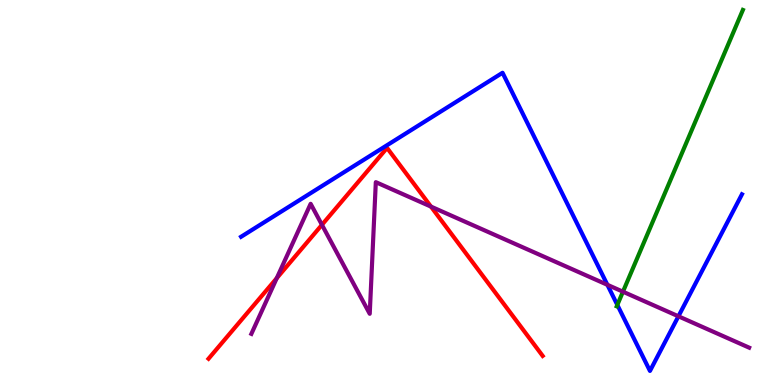[{'lines': ['blue', 'red'], 'intersections': []}, {'lines': ['green', 'red'], 'intersections': []}, {'lines': ['purple', 'red'], 'intersections': [{'x': 3.57, 'y': 2.78}, {'x': 4.15, 'y': 4.16}, {'x': 5.56, 'y': 4.63}]}, {'lines': ['blue', 'green'], 'intersections': [{'x': 7.97, 'y': 2.08}]}, {'lines': ['blue', 'purple'], 'intersections': [{'x': 7.84, 'y': 2.6}, {'x': 8.75, 'y': 1.78}]}, {'lines': ['green', 'purple'], 'intersections': [{'x': 8.04, 'y': 2.42}]}]